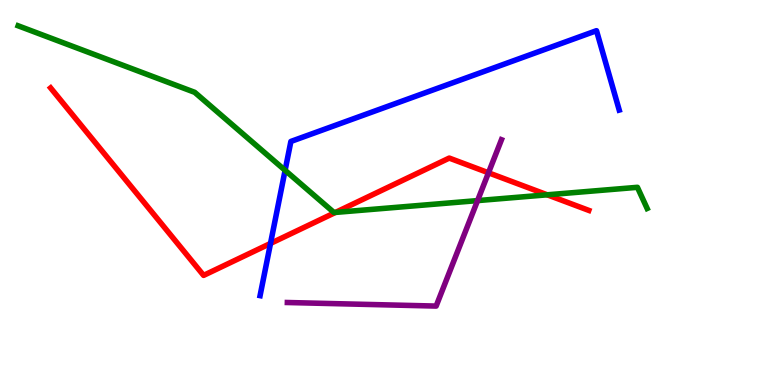[{'lines': ['blue', 'red'], 'intersections': [{'x': 3.49, 'y': 3.68}]}, {'lines': ['green', 'red'], 'intersections': [{'x': 4.33, 'y': 4.48}, {'x': 7.06, 'y': 4.94}]}, {'lines': ['purple', 'red'], 'intersections': [{'x': 6.3, 'y': 5.51}]}, {'lines': ['blue', 'green'], 'intersections': [{'x': 3.68, 'y': 5.58}]}, {'lines': ['blue', 'purple'], 'intersections': []}, {'lines': ['green', 'purple'], 'intersections': [{'x': 6.16, 'y': 4.79}]}]